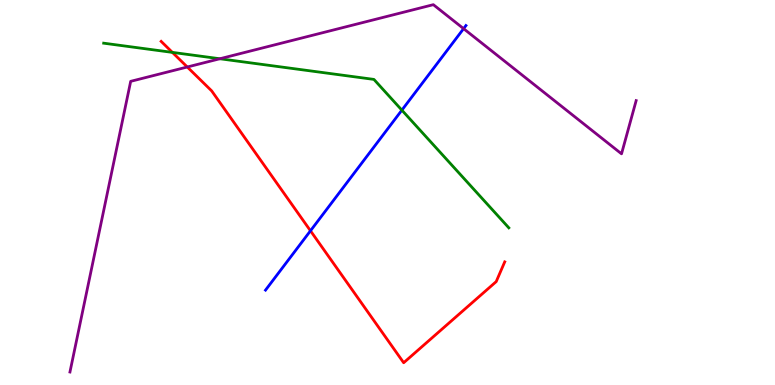[{'lines': ['blue', 'red'], 'intersections': [{'x': 4.01, 'y': 4.01}]}, {'lines': ['green', 'red'], 'intersections': [{'x': 2.22, 'y': 8.64}]}, {'lines': ['purple', 'red'], 'intersections': [{'x': 2.42, 'y': 8.26}]}, {'lines': ['blue', 'green'], 'intersections': [{'x': 5.19, 'y': 7.14}]}, {'lines': ['blue', 'purple'], 'intersections': [{'x': 5.98, 'y': 9.26}]}, {'lines': ['green', 'purple'], 'intersections': [{'x': 2.84, 'y': 8.47}]}]